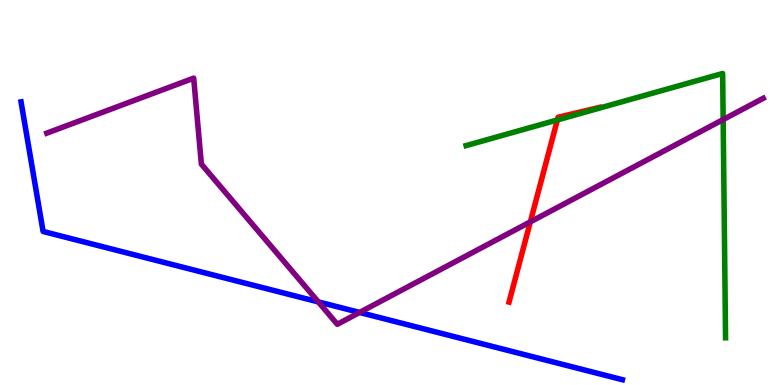[{'lines': ['blue', 'red'], 'intersections': []}, {'lines': ['green', 'red'], 'intersections': [{'x': 7.19, 'y': 6.88}]}, {'lines': ['purple', 'red'], 'intersections': [{'x': 6.84, 'y': 4.24}]}, {'lines': ['blue', 'green'], 'intersections': []}, {'lines': ['blue', 'purple'], 'intersections': [{'x': 4.11, 'y': 2.16}, {'x': 4.64, 'y': 1.88}]}, {'lines': ['green', 'purple'], 'intersections': [{'x': 9.33, 'y': 6.89}]}]